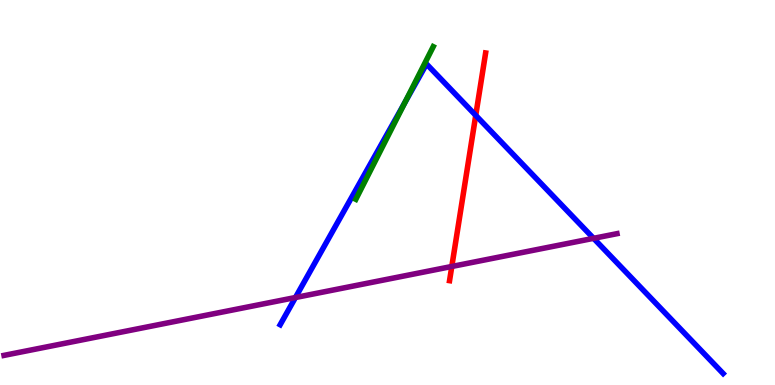[{'lines': ['blue', 'red'], 'intersections': [{'x': 6.14, 'y': 7.0}]}, {'lines': ['green', 'red'], 'intersections': []}, {'lines': ['purple', 'red'], 'intersections': [{'x': 5.83, 'y': 3.08}]}, {'lines': ['blue', 'green'], 'intersections': [{'x': 5.23, 'y': 7.34}]}, {'lines': ['blue', 'purple'], 'intersections': [{'x': 3.81, 'y': 2.27}, {'x': 7.66, 'y': 3.81}]}, {'lines': ['green', 'purple'], 'intersections': []}]